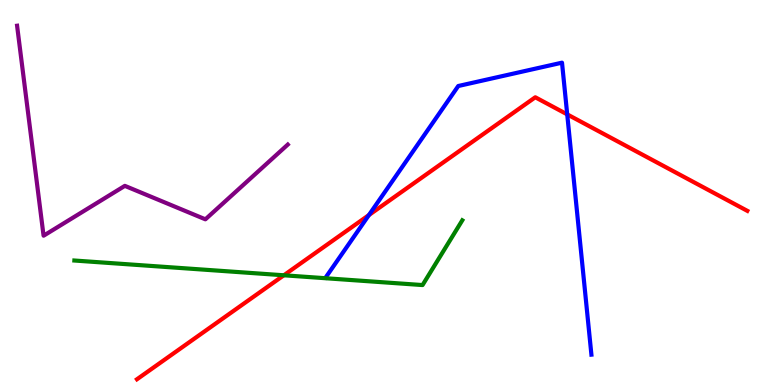[{'lines': ['blue', 'red'], 'intersections': [{'x': 4.76, 'y': 4.41}, {'x': 7.32, 'y': 7.03}]}, {'lines': ['green', 'red'], 'intersections': [{'x': 3.66, 'y': 2.85}]}, {'lines': ['purple', 'red'], 'intersections': []}, {'lines': ['blue', 'green'], 'intersections': []}, {'lines': ['blue', 'purple'], 'intersections': []}, {'lines': ['green', 'purple'], 'intersections': []}]